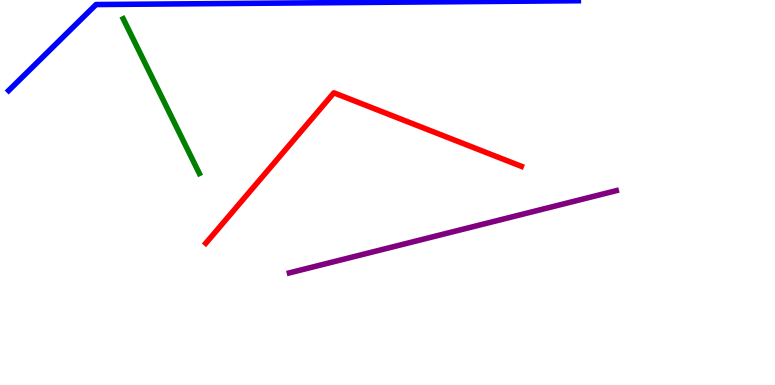[{'lines': ['blue', 'red'], 'intersections': []}, {'lines': ['green', 'red'], 'intersections': []}, {'lines': ['purple', 'red'], 'intersections': []}, {'lines': ['blue', 'green'], 'intersections': []}, {'lines': ['blue', 'purple'], 'intersections': []}, {'lines': ['green', 'purple'], 'intersections': []}]